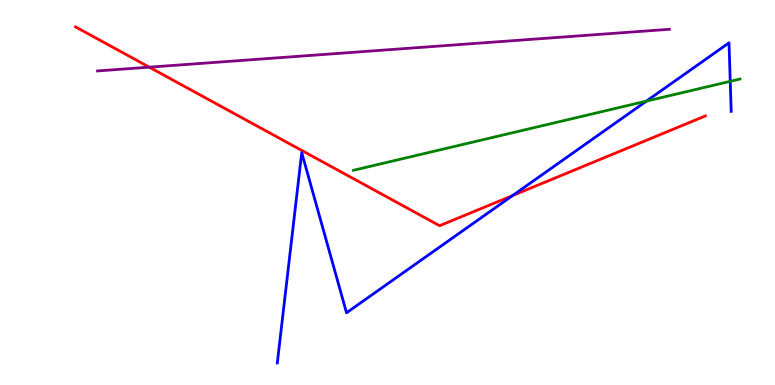[{'lines': ['blue', 'red'], 'intersections': [{'x': 6.61, 'y': 4.92}]}, {'lines': ['green', 'red'], 'intersections': []}, {'lines': ['purple', 'red'], 'intersections': [{'x': 1.93, 'y': 8.26}]}, {'lines': ['blue', 'green'], 'intersections': [{'x': 8.34, 'y': 7.37}, {'x': 9.42, 'y': 7.89}]}, {'lines': ['blue', 'purple'], 'intersections': []}, {'lines': ['green', 'purple'], 'intersections': []}]